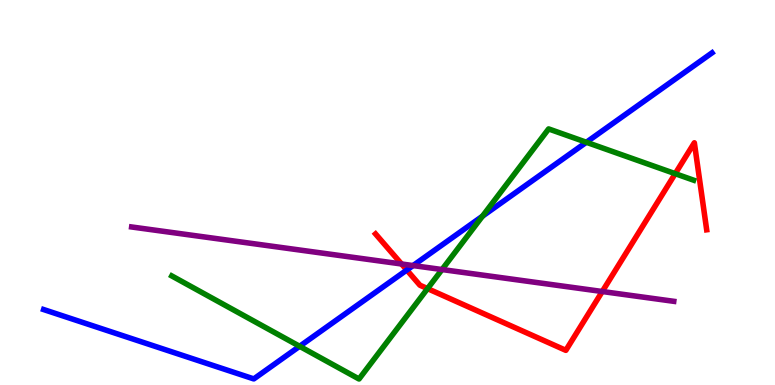[{'lines': ['blue', 'red'], 'intersections': [{'x': 5.25, 'y': 2.99}]}, {'lines': ['green', 'red'], 'intersections': [{'x': 5.52, 'y': 2.5}, {'x': 8.71, 'y': 5.49}]}, {'lines': ['purple', 'red'], 'intersections': [{'x': 5.18, 'y': 3.14}, {'x': 7.77, 'y': 2.43}]}, {'lines': ['blue', 'green'], 'intersections': [{'x': 3.87, 'y': 1.01}, {'x': 6.23, 'y': 4.38}, {'x': 7.57, 'y': 6.3}]}, {'lines': ['blue', 'purple'], 'intersections': [{'x': 5.33, 'y': 3.1}]}, {'lines': ['green', 'purple'], 'intersections': [{'x': 5.7, 'y': 3.0}]}]